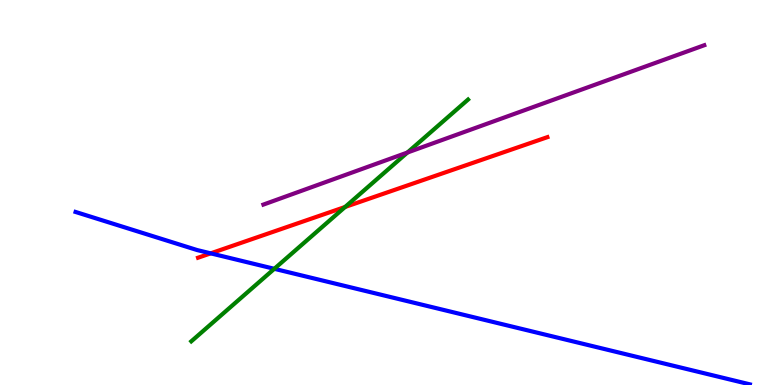[{'lines': ['blue', 'red'], 'intersections': [{'x': 2.72, 'y': 3.42}]}, {'lines': ['green', 'red'], 'intersections': [{'x': 4.45, 'y': 4.62}]}, {'lines': ['purple', 'red'], 'intersections': []}, {'lines': ['blue', 'green'], 'intersections': [{'x': 3.54, 'y': 3.02}]}, {'lines': ['blue', 'purple'], 'intersections': []}, {'lines': ['green', 'purple'], 'intersections': [{'x': 5.26, 'y': 6.04}]}]